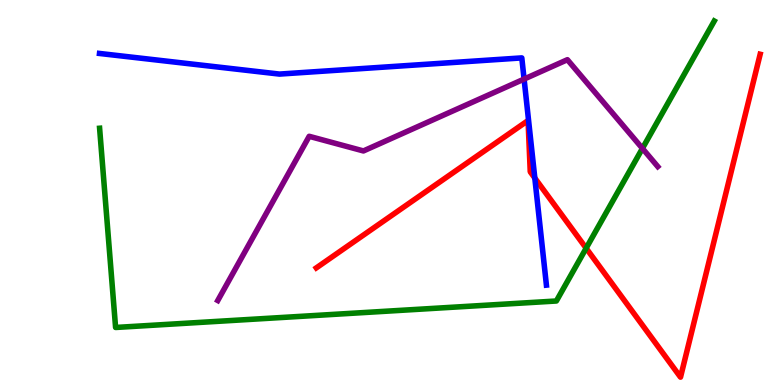[{'lines': ['blue', 'red'], 'intersections': [{'x': 6.9, 'y': 5.38}]}, {'lines': ['green', 'red'], 'intersections': [{'x': 7.56, 'y': 3.55}]}, {'lines': ['purple', 'red'], 'intersections': []}, {'lines': ['blue', 'green'], 'intersections': []}, {'lines': ['blue', 'purple'], 'intersections': [{'x': 6.76, 'y': 7.95}]}, {'lines': ['green', 'purple'], 'intersections': [{'x': 8.29, 'y': 6.14}]}]